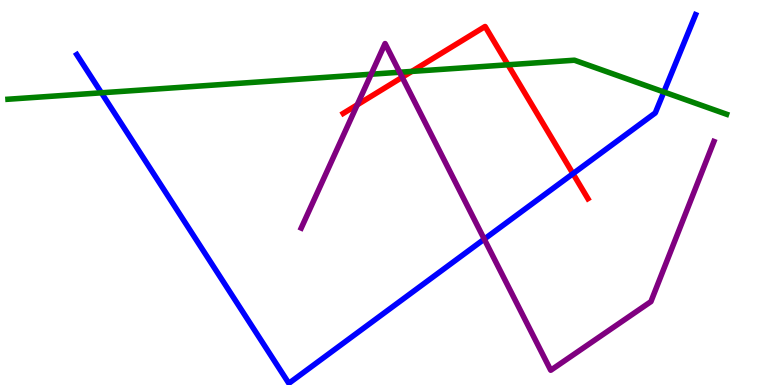[{'lines': ['blue', 'red'], 'intersections': [{'x': 7.39, 'y': 5.49}]}, {'lines': ['green', 'red'], 'intersections': [{'x': 5.31, 'y': 8.15}, {'x': 6.55, 'y': 8.32}]}, {'lines': ['purple', 'red'], 'intersections': [{'x': 4.61, 'y': 7.28}, {'x': 5.19, 'y': 7.99}]}, {'lines': ['blue', 'green'], 'intersections': [{'x': 1.31, 'y': 7.59}, {'x': 8.57, 'y': 7.61}]}, {'lines': ['blue', 'purple'], 'intersections': [{'x': 6.25, 'y': 3.79}]}, {'lines': ['green', 'purple'], 'intersections': [{'x': 4.79, 'y': 8.07}, {'x': 5.16, 'y': 8.12}]}]